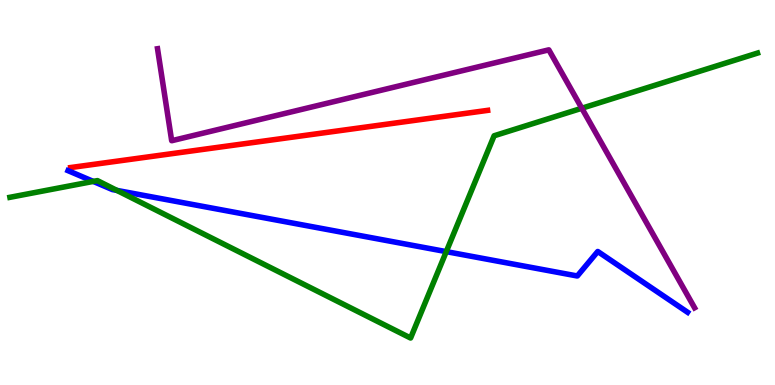[{'lines': ['blue', 'red'], 'intersections': []}, {'lines': ['green', 'red'], 'intersections': []}, {'lines': ['purple', 'red'], 'intersections': []}, {'lines': ['blue', 'green'], 'intersections': [{'x': 1.2, 'y': 5.29}, {'x': 1.51, 'y': 5.05}, {'x': 5.76, 'y': 3.46}]}, {'lines': ['blue', 'purple'], 'intersections': []}, {'lines': ['green', 'purple'], 'intersections': [{'x': 7.51, 'y': 7.19}]}]